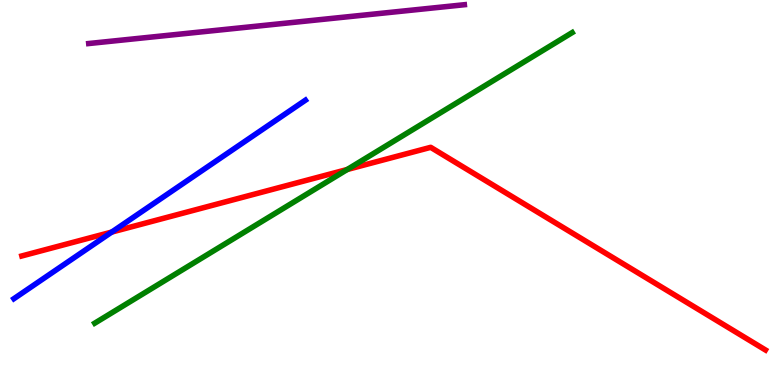[{'lines': ['blue', 'red'], 'intersections': [{'x': 1.44, 'y': 3.97}]}, {'lines': ['green', 'red'], 'intersections': [{'x': 4.48, 'y': 5.6}]}, {'lines': ['purple', 'red'], 'intersections': []}, {'lines': ['blue', 'green'], 'intersections': []}, {'lines': ['blue', 'purple'], 'intersections': []}, {'lines': ['green', 'purple'], 'intersections': []}]